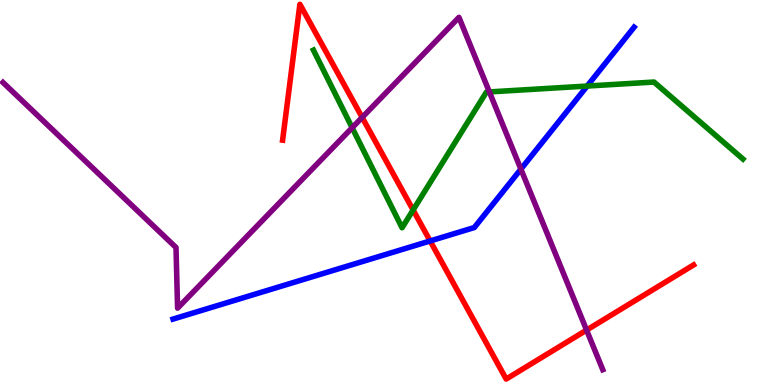[{'lines': ['blue', 'red'], 'intersections': [{'x': 5.55, 'y': 3.74}]}, {'lines': ['green', 'red'], 'intersections': [{'x': 5.33, 'y': 4.55}]}, {'lines': ['purple', 'red'], 'intersections': [{'x': 4.67, 'y': 6.95}, {'x': 7.57, 'y': 1.43}]}, {'lines': ['blue', 'green'], 'intersections': [{'x': 7.58, 'y': 7.76}]}, {'lines': ['blue', 'purple'], 'intersections': [{'x': 6.72, 'y': 5.61}]}, {'lines': ['green', 'purple'], 'intersections': [{'x': 4.54, 'y': 6.68}, {'x': 6.31, 'y': 7.61}]}]